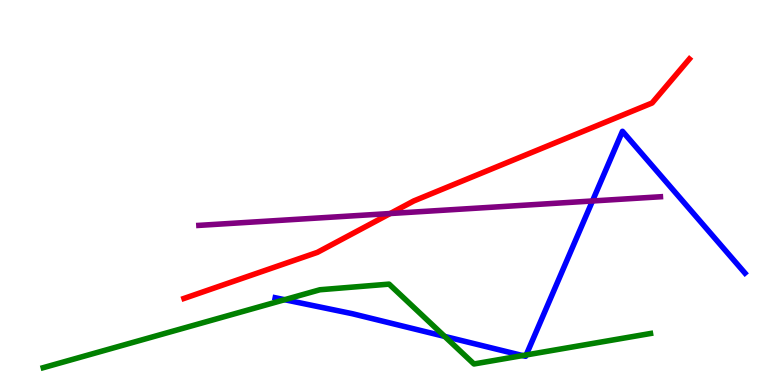[{'lines': ['blue', 'red'], 'intersections': []}, {'lines': ['green', 'red'], 'intersections': []}, {'lines': ['purple', 'red'], 'intersections': [{'x': 5.03, 'y': 4.45}]}, {'lines': ['blue', 'green'], 'intersections': [{'x': 3.67, 'y': 2.22}, {'x': 5.74, 'y': 1.26}, {'x': 6.74, 'y': 0.765}, {'x': 6.79, 'y': 0.781}]}, {'lines': ['blue', 'purple'], 'intersections': [{'x': 7.64, 'y': 4.78}]}, {'lines': ['green', 'purple'], 'intersections': []}]